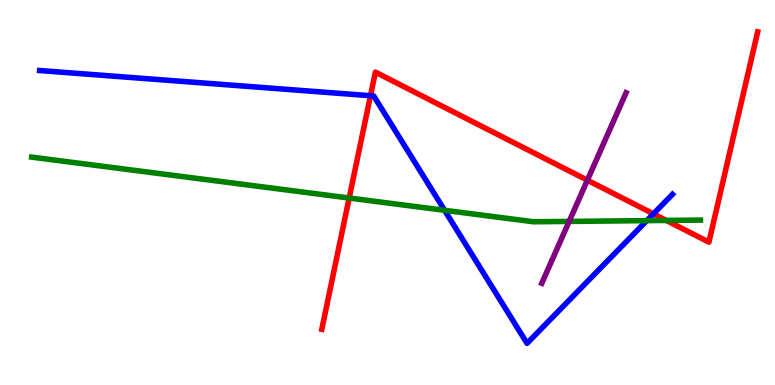[{'lines': ['blue', 'red'], 'intersections': [{'x': 4.78, 'y': 7.51}, {'x': 8.43, 'y': 4.45}]}, {'lines': ['green', 'red'], 'intersections': [{'x': 4.51, 'y': 4.86}, {'x': 8.6, 'y': 4.27}]}, {'lines': ['purple', 'red'], 'intersections': [{'x': 7.58, 'y': 5.32}]}, {'lines': ['blue', 'green'], 'intersections': [{'x': 5.74, 'y': 4.54}, {'x': 8.35, 'y': 4.27}]}, {'lines': ['blue', 'purple'], 'intersections': []}, {'lines': ['green', 'purple'], 'intersections': [{'x': 7.34, 'y': 4.25}]}]